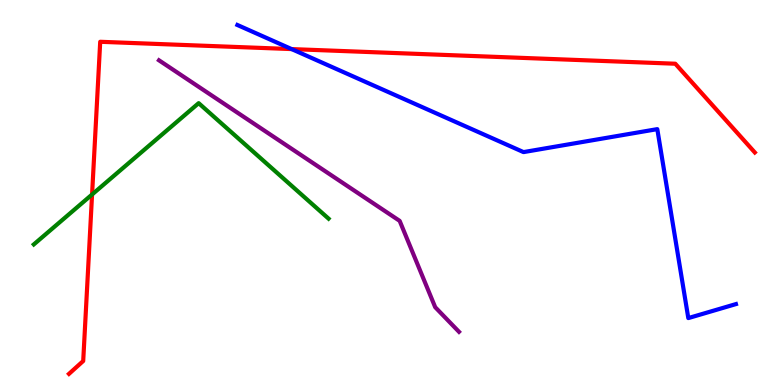[{'lines': ['blue', 'red'], 'intersections': [{'x': 3.76, 'y': 8.73}]}, {'lines': ['green', 'red'], 'intersections': [{'x': 1.19, 'y': 4.95}]}, {'lines': ['purple', 'red'], 'intersections': []}, {'lines': ['blue', 'green'], 'intersections': []}, {'lines': ['blue', 'purple'], 'intersections': []}, {'lines': ['green', 'purple'], 'intersections': []}]